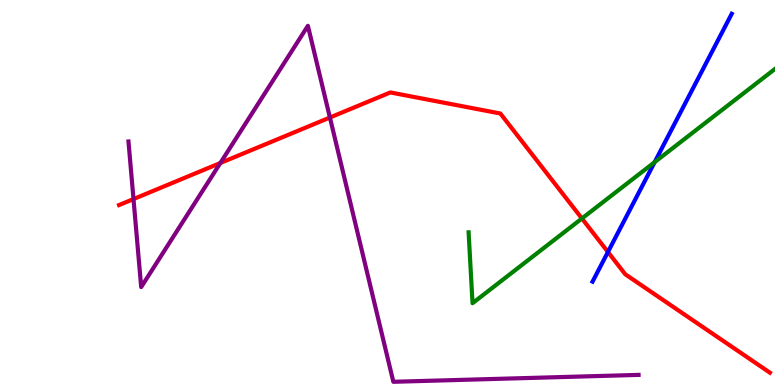[{'lines': ['blue', 'red'], 'intersections': [{'x': 7.84, 'y': 3.45}]}, {'lines': ['green', 'red'], 'intersections': [{'x': 7.51, 'y': 4.33}]}, {'lines': ['purple', 'red'], 'intersections': [{'x': 1.72, 'y': 4.83}, {'x': 2.84, 'y': 5.77}, {'x': 4.26, 'y': 6.95}]}, {'lines': ['blue', 'green'], 'intersections': [{'x': 8.45, 'y': 5.79}]}, {'lines': ['blue', 'purple'], 'intersections': []}, {'lines': ['green', 'purple'], 'intersections': []}]